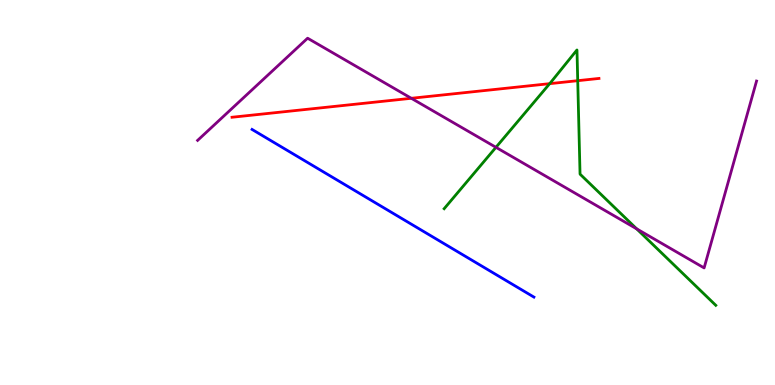[{'lines': ['blue', 'red'], 'intersections': []}, {'lines': ['green', 'red'], 'intersections': [{'x': 7.09, 'y': 7.83}, {'x': 7.45, 'y': 7.9}]}, {'lines': ['purple', 'red'], 'intersections': [{'x': 5.31, 'y': 7.45}]}, {'lines': ['blue', 'green'], 'intersections': []}, {'lines': ['blue', 'purple'], 'intersections': []}, {'lines': ['green', 'purple'], 'intersections': [{'x': 6.4, 'y': 6.17}, {'x': 8.21, 'y': 4.06}]}]